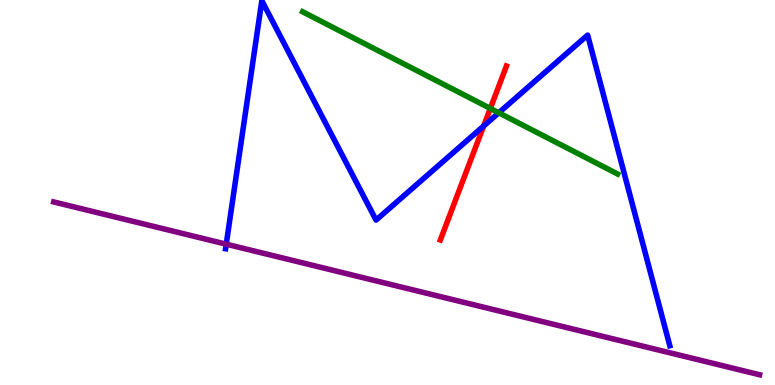[{'lines': ['blue', 'red'], 'intersections': [{'x': 6.24, 'y': 6.73}]}, {'lines': ['green', 'red'], 'intersections': [{'x': 6.33, 'y': 7.18}]}, {'lines': ['purple', 'red'], 'intersections': []}, {'lines': ['blue', 'green'], 'intersections': [{'x': 6.44, 'y': 7.07}]}, {'lines': ['blue', 'purple'], 'intersections': [{'x': 2.92, 'y': 3.66}]}, {'lines': ['green', 'purple'], 'intersections': []}]